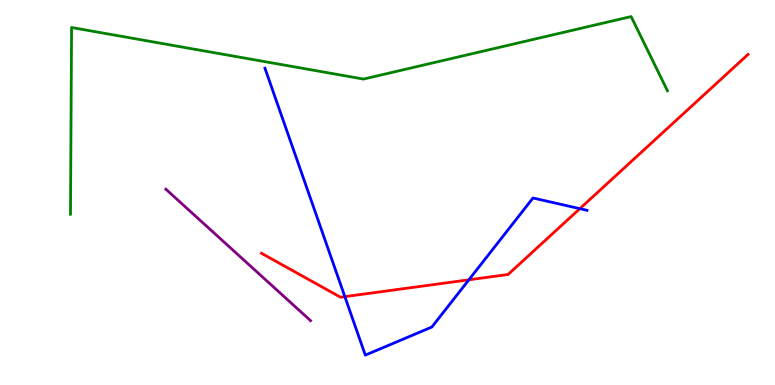[{'lines': ['blue', 'red'], 'intersections': [{'x': 4.45, 'y': 2.3}, {'x': 6.05, 'y': 2.73}, {'x': 7.48, 'y': 4.58}]}, {'lines': ['green', 'red'], 'intersections': []}, {'lines': ['purple', 'red'], 'intersections': []}, {'lines': ['blue', 'green'], 'intersections': []}, {'lines': ['blue', 'purple'], 'intersections': []}, {'lines': ['green', 'purple'], 'intersections': []}]